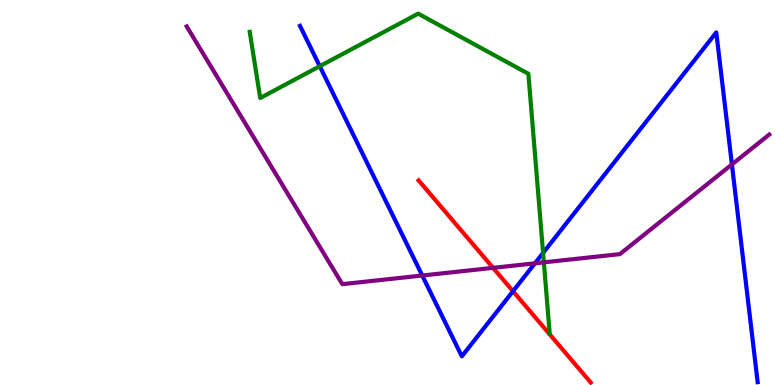[{'lines': ['blue', 'red'], 'intersections': [{'x': 6.62, 'y': 2.44}]}, {'lines': ['green', 'red'], 'intersections': []}, {'lines': ['purple', 'red'], 'intersections': [{'x': 6.36, 'y': 3.04}]}, {'lines': ['blue', 'green'], 'intersections': [{'x': 4.13, 'y': 8.28}, {'x': 7.01, 'y': 3.43}]}, {'lines': ['blue', 'purple'], 'intersections': [{'x': 5.45, 'y': 2.84}, {'x': 6.9, 'y': 3.16}, {'x': 9.44, 'y': 5.73}]}, {'lines': ['green', 'purple'], 'intersections': [{'x': 7.02, 'y': 3.19}]}]